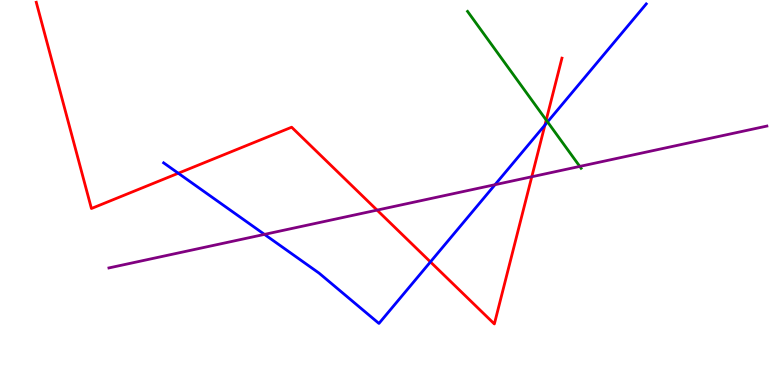[{'lines': ['blue', 'red'], 'intersections': [{'x': 2.3, 'y': 5.5}, {'x': 5.55, 'y': 3.2}, {'x': 7.03, 'y': 6.75}]}, {'lines': ['green', 'red'], 'intersections': [{'x': 7.05, 'y': 6.88}]}, {'lines': ['purple', 'red'], 'intersections': [{'x': 4.87, 'y': 4.54}, {'x': 6.86, 'y': 5.41}]}, {'lines': ['blue', 'green'], 'intersections': [{'x': 7.07, 'y': 6.83}]}, {'lines': ['blue', 'purple'], 'intersections': [{'x': 3.41, 'y': 3.91}, {'x': 6.39, 'y': 5.2}]}, {'lines': ['green', 'purple'], 'intersections': [{'x': 7.48, 'y': 5.68}]}]